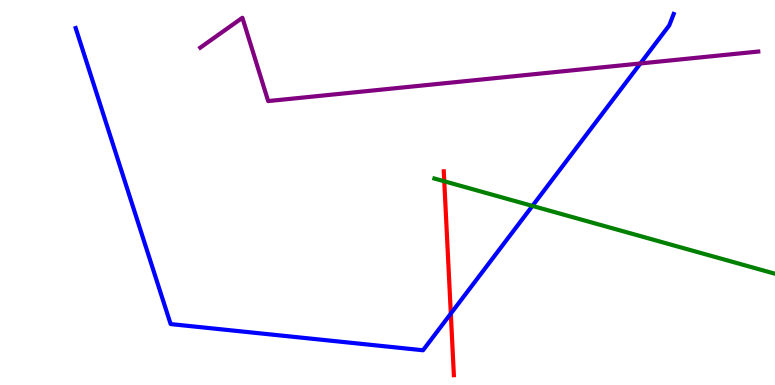[{'lines': ['blue', 'red'], 'intersections': [{'x': 5.82, 'y': 1.85}]}, {'lines': ['green', 'red'], 'intersections': [{'x': 5.73, 'y': 5.29}]}, {'lines': ['purple', 'red'], 'intersections': []}, {'lines': ['blue', 'green'], 'intersections': [{'x': 6.87, 'y': 4.65}]}, {'lines': ['blue', 'purple'], 'intersections': [{'x': 8.26, 'y': 8.35}]}, {'lines': ['green', 'purple'], 'intersections': []}]